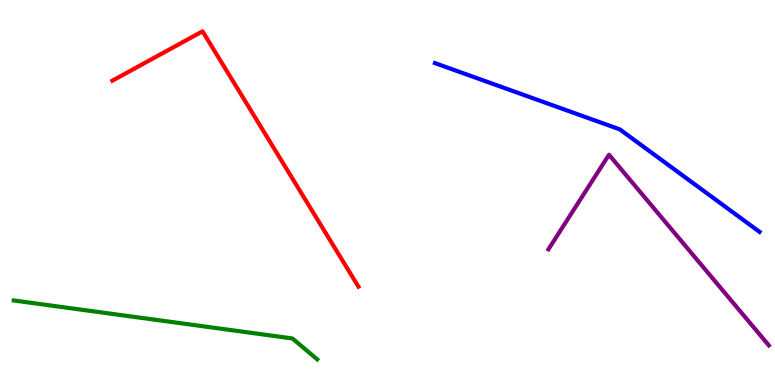[{'lines': ['blue', 'red'], 'intersections': []}, {'lines': ['green', 'red'], 'intersections': []}, {'lines': ['purple', 'red'], 'intersections': []}, {'lines': ['blue', 'green'], 'intersections': []}, {'lines': ['blue', 'purple'], 'intersections': []}, {'lines': ['green', 'purple'], 'intersections': []}]